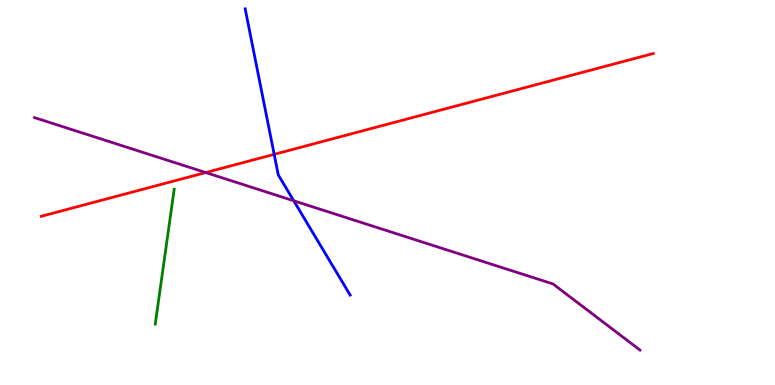[{'lines': ['blue', 'red'], 'intersections': [{'x': 3.54, 'y': 5.99}]}, {'lines': ['green', 'red'], 'intersections': []}, {'lines': ['purple', 'red'], 'intersections': [{'x': 2.65, 'y': 5.52}]}, {'lines': ['blue', 'green'], 'intersections': []}, {'lines': ['blue', 'purple'], 'intersections': [{'x': 3.79, 'y': 4.78}]}, {'lines': ['green', 'purple'], 'intersections': []}]